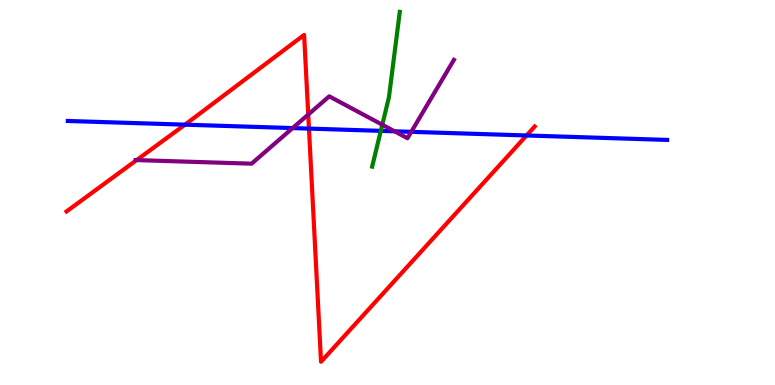[{'lines': ['blue', 'red'], 'intersections': [{'x': 2.39, 'y': 6.76}, {'x': 3.99, 'y': 6.66}, {'x': 6.79, 'y': 6.48}]}, {'lines': ['green', 'red'], 'intersections': []}, {'lines': ['purple', 'red'], 'intersections': [{'x': 1.76, 'y': 5.84}, {'x': 3.98, 'y': 7.02}]}, {'lines': ['blue', 'green'], 'intersections': [{'x': 4.91, 'y': 6.6}]}, {'lines': ['blue', 'purple'], 'intersections': [{'x': 3.78, 'y': 6.67}, {'x': 5.09, 'y': 6.59}, {'x': 5.31, 'y': 6.58}]}, {'lines': ['green', 'purple'], 'intersections': [{'x': 4.93, 'y': 6.76}]}]